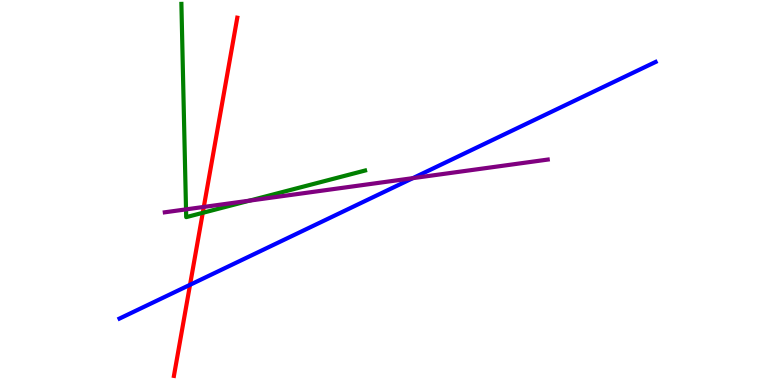[{'lines': ['blue', 'red'], 'intersections': [{'x': 2.45, 'y': 2.6}]}, {'lines': ['green', 'red'], 'intersections': [{'x': 2.62, 'y': 4.47}]}, {'lines': ['purple', 'red'], 'intersections': [{'x': 2.63, 'y': 4.63}]}, {'lines': ['blue', 'green'], 'intersections': []}, {'lines': ['blue', 'purple'], 'intersections': [{'x': 5.33, 'y': 5.37}]}, {'lines': ['green', 'purple'], 'intersections': [{'x': 2.4, 'y': 4.56}, {'x': 3.22, 'y': 4.79}]}]